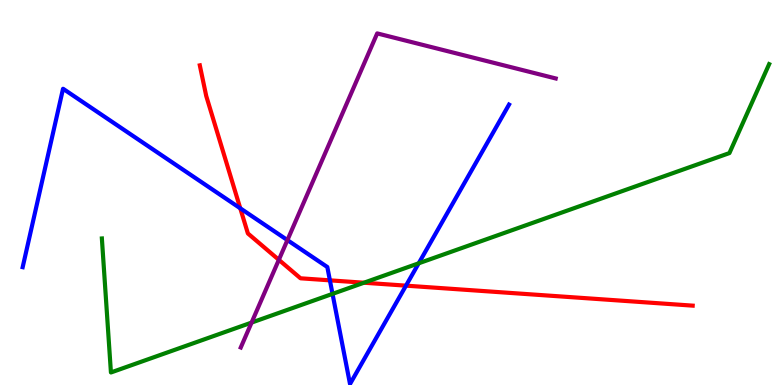[{'lines': ['blue', 'red'], 'intersections': [{'x': 3.1, 'y': 4.59}, {'x': 4.26, 'y': 2.72}, {'x': 5.24, 'y': 2.58}]}, {'lines': ['green', 'red'], 'intersections': [{'x': 4.7, 'y': 2.66}]}, {'lines': ['purple', 'red'], 'intersections': [{'x': 3.6, 'y': 3.25}]}, {'lines': ['blue', 'green'], 'intersections': [{'x': 4.29, 'y': 2.37}, {'x': 5.4, 'y': 3.16}]}, {'lines': ['blue', 'purple'], 'intersections': [{'x': 3.71, 'y': 3.76}]}, {'lines': ['green', 'purple'], 'intersections': [{'x': 3.25, 'y': 1.62}]}]